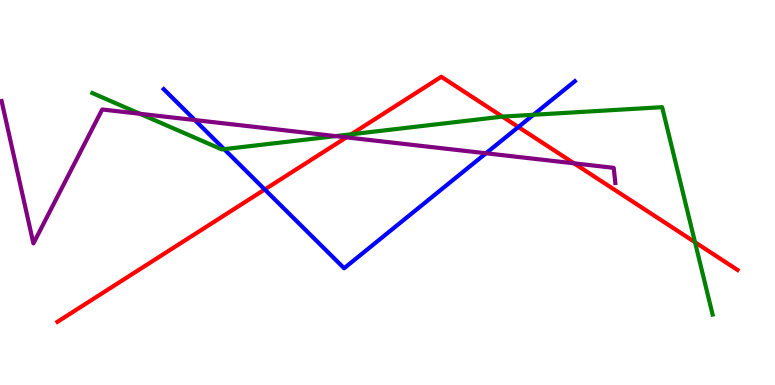[{'lines': ['blue', 'red'], 'intersections': [{'x': 3.42, 'y': 5.08}, {'x': 6.69, 'y': 6.7}]}, {'lines': ['green', 'red'], 'intersections': [{'x': 4.53, 'y': 6.51}, {'x': 6.48, 'y': 6.97}, {'x': 8.97, 'y': 3.71}]}, {'lines': ['purple', 'red'], 'intersections': [{'x': 4.47, 'y': 6.43}, {'x': 7.41, 'y': 5.76}]}, {'lines': ['blue', 'green'], 'intersections': [{'x': 2.89, 'y': 6.13}, {'x': 6.88, 'y': 7.02}]}, {'lines': ['blue', 'purple'], 'intersections': [{'x': 2.51, 'y': 6.88}, {'x': 6.27, 'y': 6.02}]}, {'lines': ['green', 'purple'], 'intersections': [{'x': 1.81, 'y': 7.04}, {'x': 4.33, 'y': 6.46}]}]